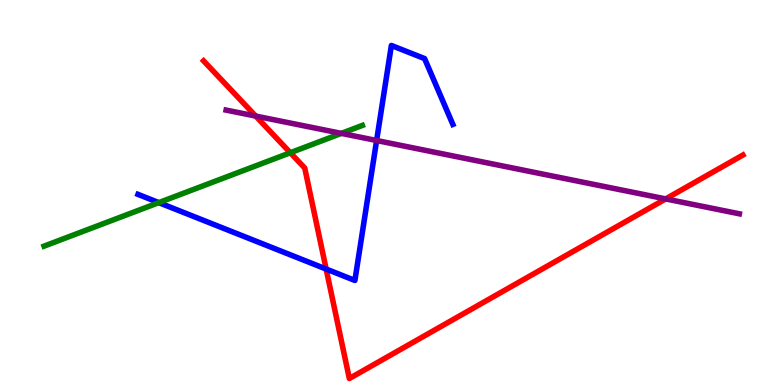[{'lines': ['blue', 'red'], 'intersections': [{'x': 4.21, 'y': 3.01}]}, {'lines': ['green', 'red'], 'intersections': [{'x': 3.75, 'y': 6.03}]}, {'lines': ['purple', 'red'], 'intersections': [{'x': 3.3, 'y': 6.99}, {'x': 8.59, 'y': 4.83}]}, {'lines': ['blue', 'green'], 'intersections': [{'x': 2.05, 'y': 4.74}]}, {'lines': ['blue', 'purple'], 'intersections': [{'x': 4.86, 'y': 6.35}]}, {'lines': ['green', 'purple'], 'intersections': [{'x': 4.4, 'y': 6.54}]}]